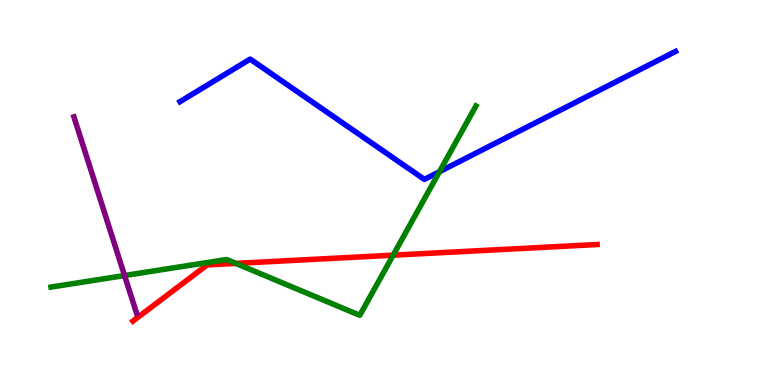[{'lines': ['blue', 'red'], 'intersections': []}, {'lines': ['green', 'red'], 'intersections': [{'x': 3.04, 'y': 3.16}, {'x': 5.07, 'y': 3.37}]}, {'lines': ['purple', 'red'], 'intersections': []}, {'lines': ['blue', 'green'], 'intersections': [{'x': 5.67, 'y': 5.54}]}, {'lines': ['blue', 'purple'], 'intersections': []}, {'lines': ['green', 'purple'], 'intersections': [{'x': 1.61, 'y': 2.84}]}]